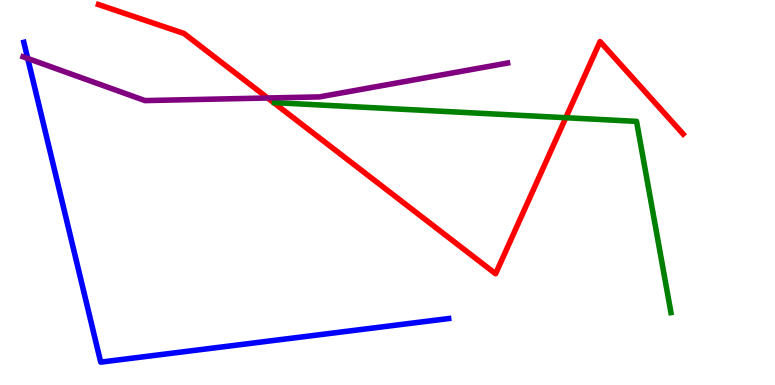[{'lines': ['blue', 'red'], 'intersections': []}, {'lines': ['green', 'red'], 'intersections': [{'x': 7.3, 'y': 6.94}]}, {'lines': ['purple', 'red'], 'intersections': [{'x': 3.45, 'y': 7.45}]}, {'lines': ['blue', 'green'], 'intersections': []}, {'lines': ['blue', 'purple'], 'intersections': [{'x': 0.358, 'y': 8.48}]}, {'lines': ['green', 'purple'], 'intersections': []}]